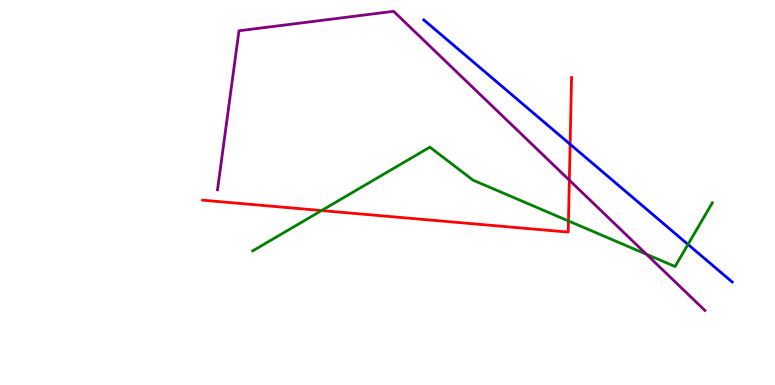[{'lines': ['blue', 'red'], 'intersections': [{'x': 7.36, 'y': 6.25}]}, {'lines': ['green', 'red'], 'intersections': [{'x': 4.15, 'y': 4.53}, {'x': 7.33, 'y': 4.26}]}, {'lines': ['purple', 'red'], 'intersections': [{'x': 7.35, 'y': 5.32}]}, {'lines': ['blue', 'green'], 'intersections': [{'x': 8.88, 'y': 3.65}]}, {'lines': ['blue', 'purple'], 'intersections': []}, {'lines': ['green', 'purple'], 'intersections': [{'x': 8.34, 'y': 3.4}]}]